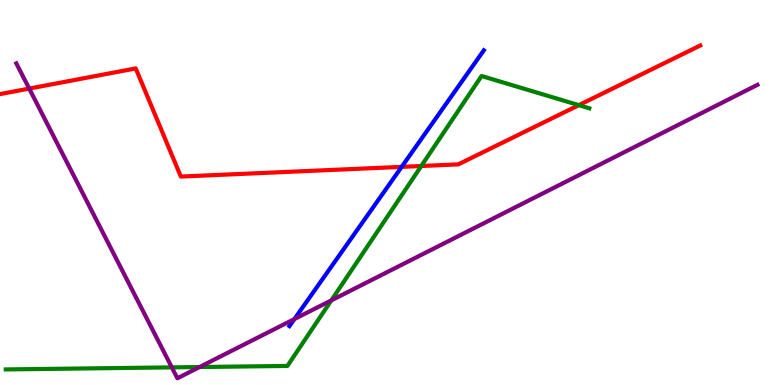[{'lines': ['blue', 'red'], 'intersections': [{'x': 5.18, 'y': 5.67}]}, {'lines': ['green', 'red'], 'intersections': [{'x': 5.44, 'y': 5.69}, {'x': 7.47, 'y': 7.27}]}, {'lines': ['purple', 'red'], 'intersections': [{'x': 0.377, 'y': 7.7}]}, {'lines': ['blue', 'green'], 'intersections': []}, {'lines': ['blue', 'purple'], 'intersections': [{'x': 3.8, 'y': 1.71}]}, {'lines': ['green', 'purple'], 'intersections': [{'x': 2.22, 'y': 0.458}, {'x': 2.58, 'y': 0.467}, {'x': 4.27, 'y': 2.2}]}]